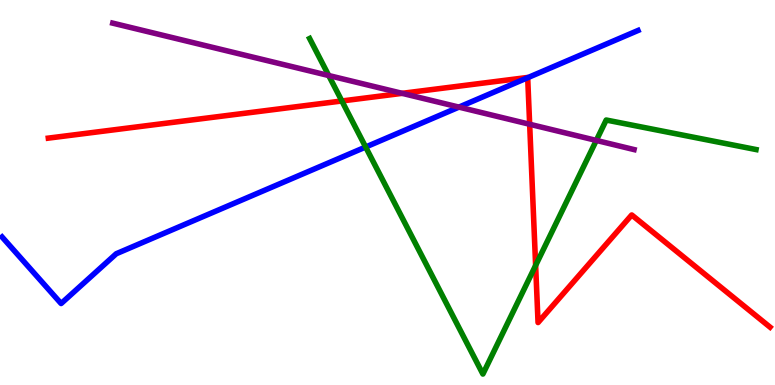[{'lines': ['blue', 'red'], 'intersections': [{'x': 6.81, 'y': 7.98}]}, {'lines': ['green', 'red'], 'intersections': [{'x': 4.41, 'y': 7.38}, {'x': 6.91, 'y': 3.11}]}, {'lines': ['purple', 'red'], 'intersections': [{'x': 5.19, 'y': 7.58}, {'x': 6.83, 'y': 6.77}]}, {'lines': ['blue', 'green'], 'intersections': [{'x': 4.72, 'y': 6.18}]}, {'lines': ['blue', 'purple'], 'intersections': [{'x': 5.92, 'y': 7.22}]}, {'lines': ['green', 'purple'], 'intersections': [{'x': 4.24, 'y': 8.04}, {'x': 7.69, 'y': 6.35}]}]